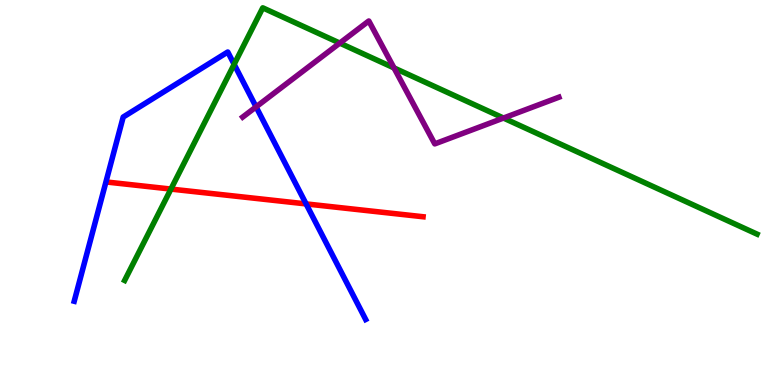[{'lines': ['blue', 'red'], 'intersections': [{'x': 3.95, 'y': 4.7}]}, {'lines': ['green', 'red'], 'intersections': [{'x': 2.21, 'y': 5.09}]}, {'lines': ['purple', 'red'], 'intersections': []}, {'lines': ['blue', 'green'], 'intersections': [{'x': 3.02, 'y': 8.33}]}, {'lines': ['blue', 'purple'], 'intersections': [{'x': 3.3, 'y': 7.22}]}, {'lines': ['green', 'purple'], 'intersections': [{'x': 4.38, 'y': 8.88}, {'x': 5.08, 'y': 8.24}, {'x': 6.5, 'y': 6.93}]}]